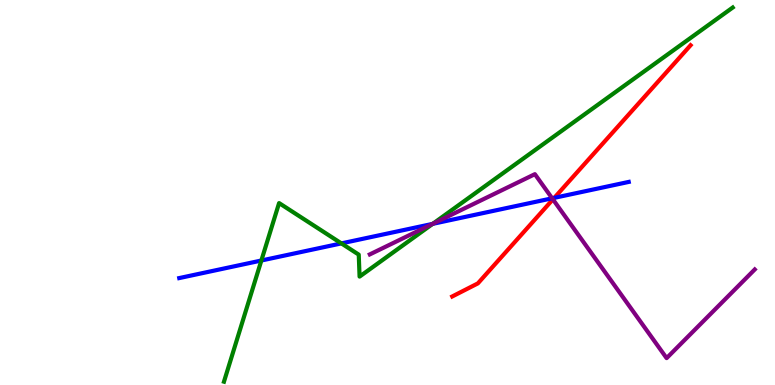[{'lines': ['blue', 'red'], 'intersections': [{'x': 7.15, 'y': 4.86}]}, {'lines': ['green', 'red'], 'intersections': []}, {'lines': ['purple', 'red'], 'intersections': [{'x': 7.13, 'y': 4.82}]}, {'lines': ['blue', 'green'], 'intersections': [{'x': 3.37, 'y': 3.23}, {'x': 4.4, 'y': 3.68}, {'x': 5.58, 'y': 4.19}]}, {'lines': ['blue', 'purple'], 'intersections': [{'x': 5.58, 'y': 4.19}, {'x': 7.12, 'y': 4.85}]}, {'lines': ['green', 'purple'], 'intersections': [{'x': 5.59, 'y': 4.19}]}]